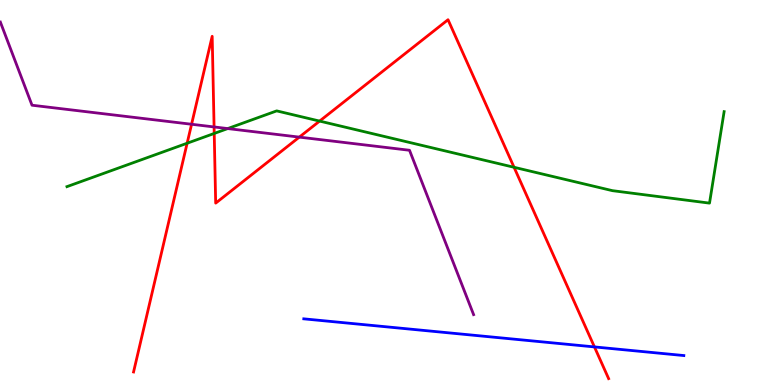[{'lines': ['blue', 'red'], 'intersections': [{'x': 7.67, 'y': 0.989}]}, {'lines': ['green', 'red'], 'intersections': [{'x': 2.41, 'y': 6.28}, {'x': 2.76, 'y': 6.53}, {'x': 4.12, 'y': 6.85}, {'x': 6.63, 'y': 5.65}]}, {'lines': ['purple', 'red'], 'intersections': [{'x': 2.47, 'y': 6.77}, {'x': 2.76, 'y': 6.7}, {'x': 3.86, 'y': 6.44}]}, {'lines': ['blue', 'green'], 'intersections': []}, {'lines': ['blue', 'purple'], 'intersections': []}, {'lines': ['green', 'purple'], 'intersections': [{'x': 2.94, 'y': 6.66}]}]